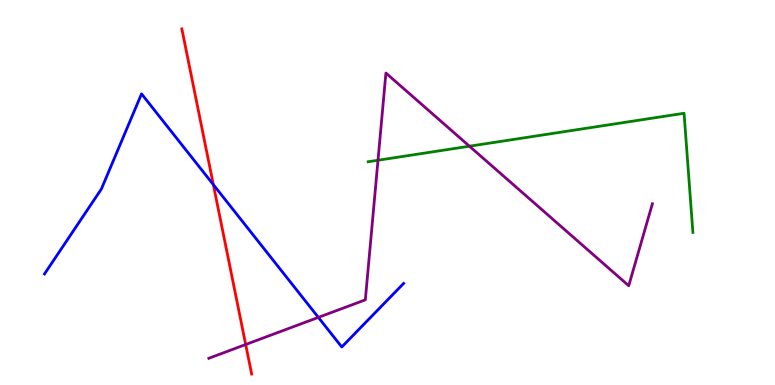[{'lines': ['blue', 'red'], 'intersections': [{'x': 2.75, 'y': 5.2}]}, {'lines': ['green', 'red'], 'intersections': []}, {'lines': ['purple', 'red'], 'intersections': [{'x': 3.17, 'y': 1.05}]}, {'lines': ['blue', 'green'], 'intersections': []}, {'lines': ['blue', 'purple'], 'intersections': [{'x': 4.11, 'y': 1.76}]}, {'lines': ['green', 'purple'], 'intersections': [{'x': 4.88, 'y': 5.84}, {'x': 6.06, 'y': 6.2}]}]